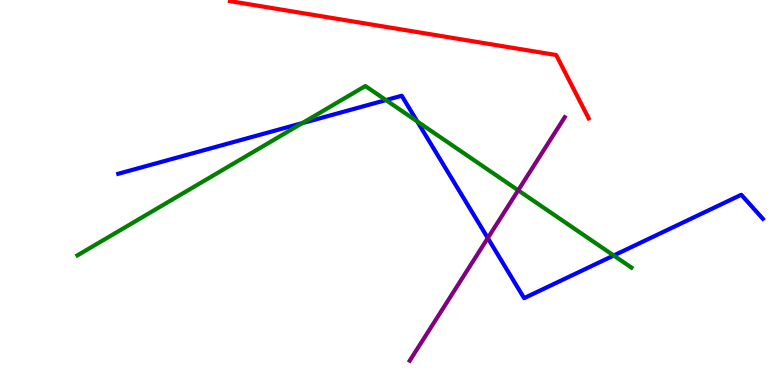[{'lines': ['blue', 'red'], 'intersections': []}, {'lines': ['green', 'red'], 'intersections': []}, {'lines': ['purple', 'red'], 'intersections': []}, {'lines': ['blue', 'green'], 'intersections': [{'x': 3.9, 'y': 6.8}, {'x': 4.98, 'y': 7.4}, {'x': 5.38, 'y': 6.85}, {'x': 7.92, 'y': 3.36}]}, {'lines': ['blue', 'purple'], 'intersections': [{'x': 6.29, 'y': 3.82}]}, {'lines': ['green', 'purple'], 'intersections': [{'x': 6.69, 'y': 5.06}]}]